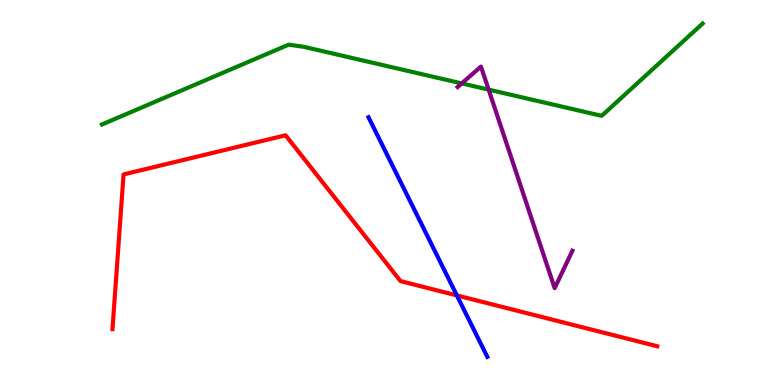[{'lines': ['blue', 'red'], 'intersections': [{'x': 5.89, 'y': 2.33}]}, {'lines': ['green', 'red'], 'intersections': []}, {'lines': ['purple', 'red'], 'intersections': []}, {'lines': ['blue', 'green'], 'intersections': []}, {'lines': ['blue', 'purple'], 'intersections': []}, {'lines': ['green', 'purple'], 'intersections': [{'x': 5.96, 'y': 7.83}, {'x': 6.31, 'y': 7.67}]}]